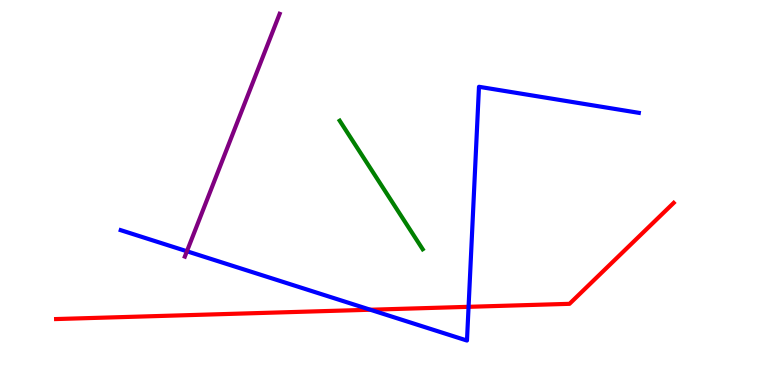[{'lines': ['blue', 'red'], 'intersections': [{'x': 4.78, 'y': 1.95}, {'x': 6.05, 'y': 2.03}]}, {'lines': ['green', 'red'], 'intersections': []}, {'lines': ['purple', 'red'], 'intersections': []}, {'lines': ['blue', 'green'], 'intersections': []}, {'lines': ['blue', 'purple'], 'intersections': [{'x': 2.41, 'y': 3.47}]}, {'lines': ['green', 'purple'], 'intersections': []}]